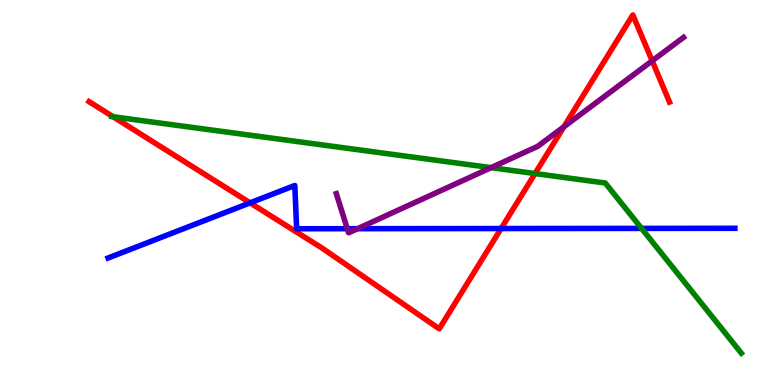[{'lines': ['blue', 'red'], 'intersections': [{'x': 3.23, 'y': 4.73}, {'x': 6.47, 'y': 4.06}]}, {'lines': ['green', 'red'], 'intersections': [{'x': 1.46, 'y': 6.97}, {'x': 6.9, 'y': 5.49}]}, {'lines': ['purple', 'red'], 'intersections': [{'x': 7.28, 'y': 6.71}, {'x': 8.42, 'y': 8.42}]}, {'lines': ['blue', 'green'], 'intersections': [{'x': 8.28, 'y': 4.07}]}, {'lines': ['blue', 'purple'], 'intersections': [{'x': 4.48, 'y': 4.06}, {'x': 4.61, 'y': 4.06}]}, {'lines': ['green', 'purple'], 'intersections': [{'x': 6.34, 'y': 5.65}]}]